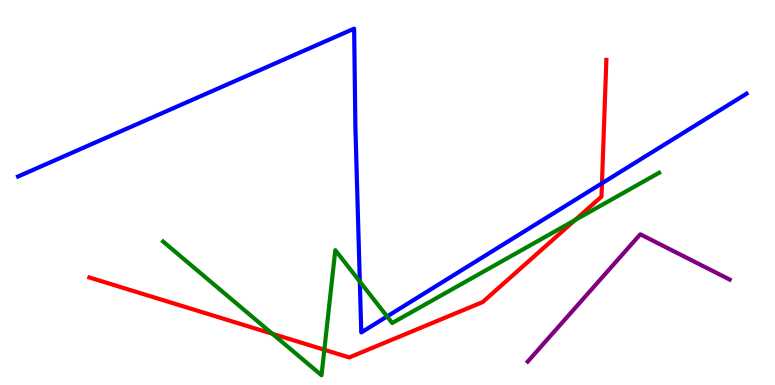[{'lines': ['blue', 'red'], 'intersections': [{'x': 7.77, 'y': 5.24}]}, {'lines': ['green', 'red'], 'intersections': [{'x': 3.51, 'y': 1.33}, {'x': 4.19, 'y': 0.915}, {'x': 7.42, 'y': 4.28}]}, {'lines': ['purple', 'red'], 'intersections': []}, {'lines': ['blue', 'green'], 'intersections': [{'x': 4.64, 'y': 2.69}, {'x': 4.99, 'y': 1.78}]}, {'lines': ['blue', 'purple'], 'intersections': []}, {'lines': ['green', 'purple'], 'intersections': []}]